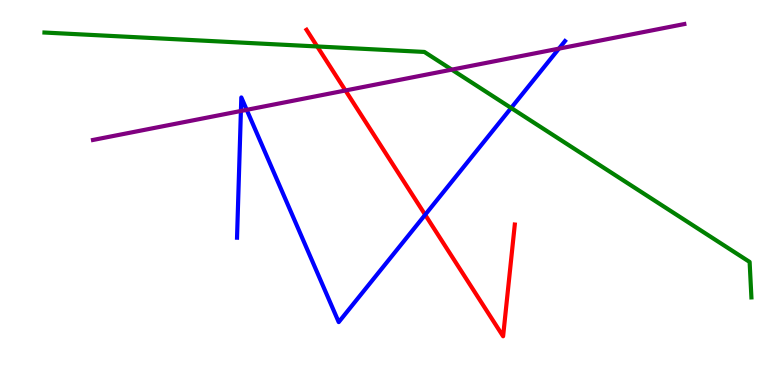[{'lines': ['blue', 'red'], 'intersections': [{'x': 5.49, 'y': 4.42}]}, {'lines': ['green', 'red'], 'intersections': [{'x': 4.09, 'y': 8.79}]}, {'lines': ['purple', 'red'], 'intersections': [{'x': 4.46, 'y': 7.65}]}, {'lines': ['blue', 'green'], 'intersections': [{'x': 6.6, 'y': 7.2}]}, {'lines': ['blue', 'purple'], 'intersections': [{'x': 3.11, 'y': 7.12}, {'x': 3.18, 'y': 7.15}, {'x': 7.21, 'y': 8.74}]}, {'lines': ['green', 'purple'], 'intersections': [{'x': 5.83, 'y': 8.19}]}]